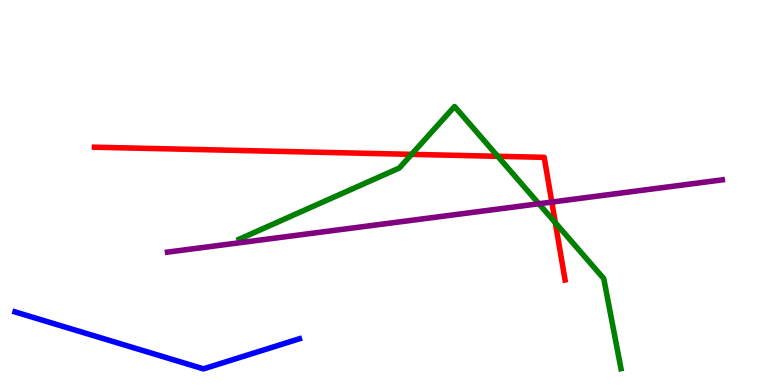[{'lines': ['blue', 'red'], 'intersections': []}, {'lines': ['green', 'red'], 'intersections': [{'x': 5.31, 'y': 5.99}, {'x': 6.42, 'y': 5.94}, {'x': 7.17, 'y': 4.22}]}, {'lines': ['purple', 'red'], 'intersections': [{'x': 7.12, 'y': 4.75}]}, {'lines': ['blue', 'green'], 'intersections': []}, {'lines': ['blue', 'purple'], 'intersections': []}, {'lines': ['green', 'purple'], 'intersections': [{'x': 6.95, 'y': 4.71}]}]